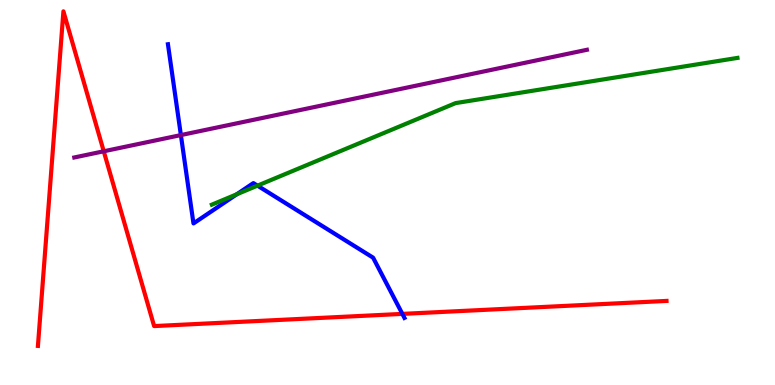[{'lines': ['blue', 'red'], 'intersections': [{'x': 5.19, 'y': 1.85}]}, {'lines': ['green', 'red'], 'intersections': []}, {'lines': ['purple', 'red'], 'intersections': [{'x': 1.34, 'y': 6.07}]}, {'lines': ['blue', 'green'], 'intersections': [{'x': 3.06, 'y': 4.95}, {'x': 3.32, 'y': 5.18}]}, {'lines': ['blue', 'purple'], 'intersections': [{'x': 2.33, 'y': 6.49}]}, {'lines': ['green', 'purple'], 'intersections': []}]